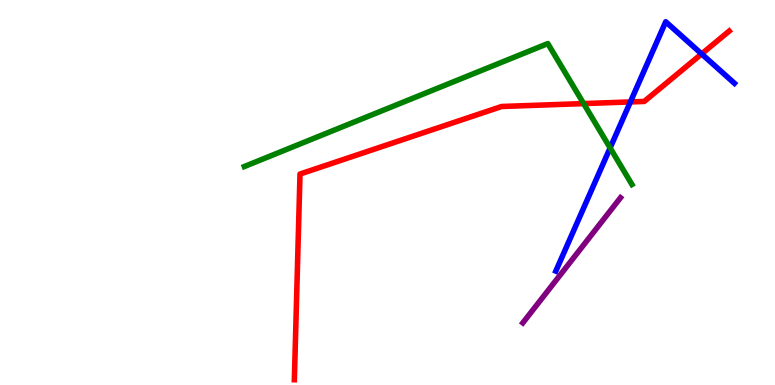[{'lines': ['blue', 'red'], 'intersections': [{'x': 8.13, 'y': 7.35}, {'x': 9.05, 'y': 8.6}]}, {'lines': ['green', 'red'], 'intersections': [{'x': 7.53, 'y': 7.31}]}, {'lines': ['purple', 'red'], 'intersections': []}, {'lines': ['blue', 'green'], 'intersections': [{'x': 7.87, 'y': 6.16}]}, {'lines': ['blue', 'purple'], 'intersections': []}, {'lines': ['green', 'purple'], 'intersections': []}]